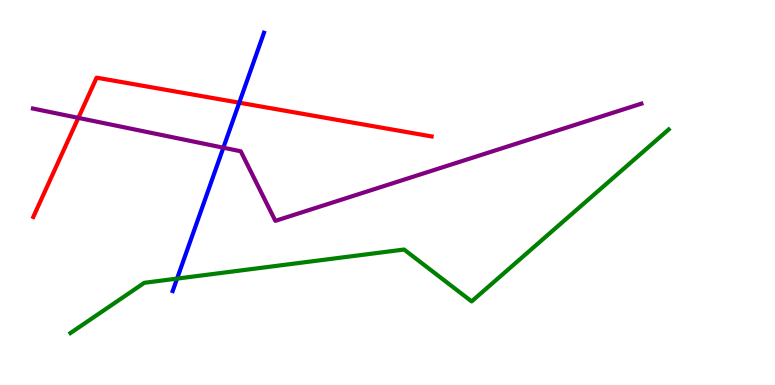[{'lines': ['blue', 'red'], 'intersections': [{'x': 3.09, 'y': 7.33}]}, {'lines': ['green', 'red'], 'intersections': []}, {'lines': ['purple', 'red'], 'intersections': [{'x': 1.01, 'y': 6.94}]}, {'lines': ['blue', 'green'], 'intersections': [{'x': 2.28, 'y': 2.76}]}, {'lines': ['blue', 'purple'], 'intersections': [{'x': 2.88, 'y': 6.16}]}, {'lines': ['green', 'purple'], 'intersections': []}]